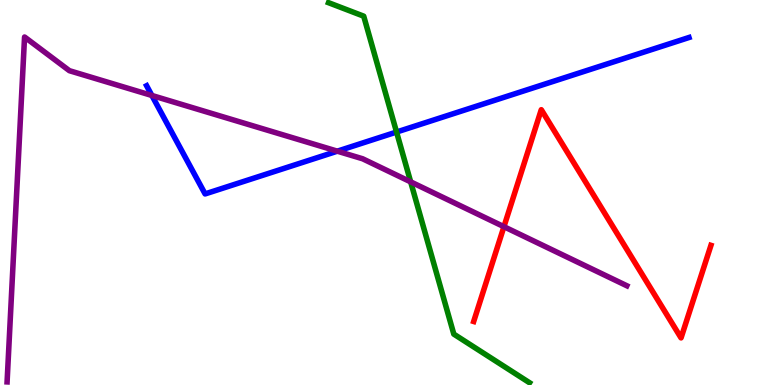[{'lines': ['blue', 'red'], 'intersections': []}, {'lines': ['green', 'red'], 'intersections': []}, {'lines': ['purple', 'red'], 'intersections': [{'x': 6.5, 'y': 4.11}]}, {'lines': ['blue', 'green'], 'intersections': [{'x': 5.12, 'y': 6.57}]}, {'lines': ['blue', 'purple'], 'intersections': [{'x': 1.96, 'y': 7.52}, {'x': 4.35, 'y': 6.07}]}, {'lines': ['green', 'purple'], 'intersections': [{'x': 5.3, 'y': 5.28}]}]